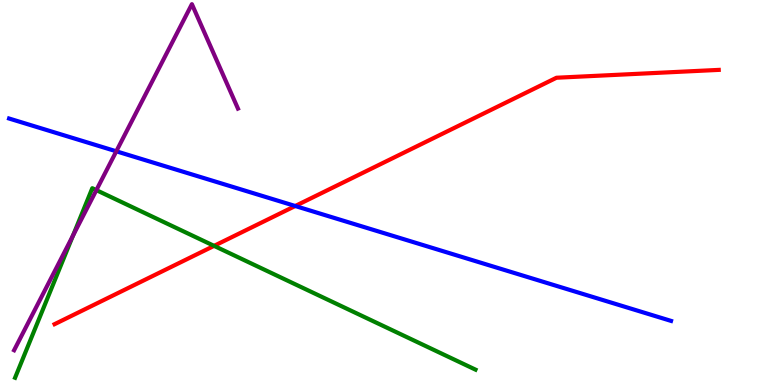[{'lines': ['blue', 'red'], 'intersections': [{'x': 3.81, 'y': 4.65}]}, {'lines': ['green', 'red'], 'intersections': [{'x': 2.76, 'y': 3.61}]}, {'lines': ['purple', 'red'], 'intersections': []}, {'lines': ['blue', 'green'], 'intersections': []}, {'lines': ['blue', 'purple'], 'intersections': [{'x': 1.5, 'y': 6.07}]}, {'lines': ['green', 'purple'], 'intersections': [{'x': 0.941, 'y': 3.88}, {'x': 1.24, 'y': 5.06}]}]